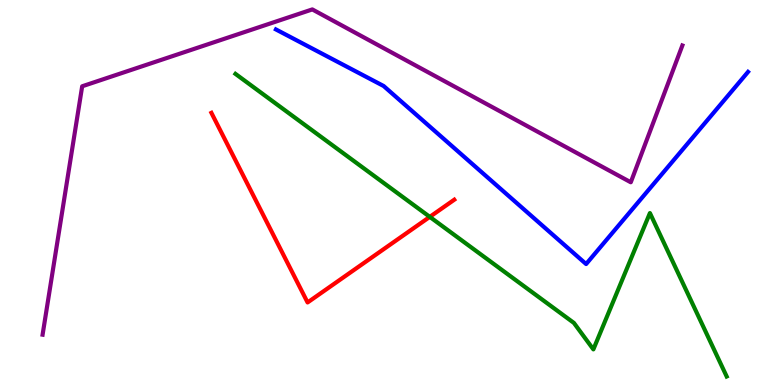[{'lines': ['blue', 'red'], 'intersections': []}, {'lines': ['green', 'red'], 'intersections': [{'x': 5.55, 'y': 4.37}]}, {'lines': ['purple', 'red'], 'intersections': []}, {'lines': ['blue', 'green'], 'intersections': []}, {'lines': ['blue', 'purple'], 'intersections': []}, {'lines': ['green', 'purple'], 'intersections': []}]